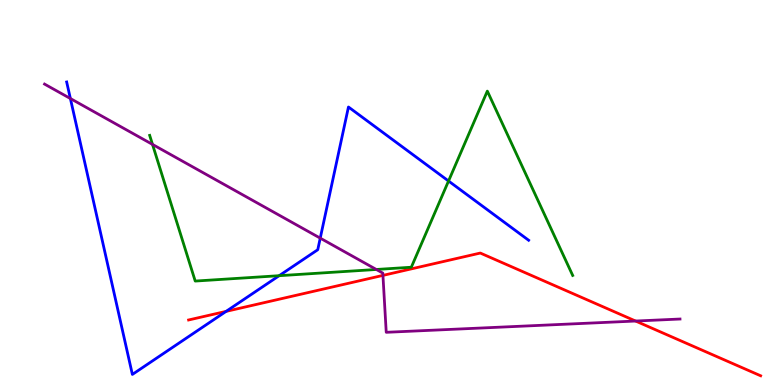[{'lines': ['blue', 'red'], 'intersections': [{'x': 2.92, 'y': 1.91}]}, {'lines': ['green', 'red'], 'intersections': []}, {'lines': ['purple', 'red'], 'intersections': [{'x': 4.94, 'y': 2.85}, {'x': 8.2, 'y': 1.66}]}, {'lines': ['blue', 'green'], 'intersections': [{'x': 3.6, 'y': 2.84}, {'x': 5.79, 'y': 5.3}]}, {'lines': ['blue', 'purple'], 'intersections': [{'x': 0.908, 'y': 7.44}, {'x': 4.13, 'y': 3.81}]}, {'lines': ['green', 'purple'], 'intersections': [{'x': 1.97, 'y': 6.25}, {'x': 4.86, 'y': 3.0}]}]